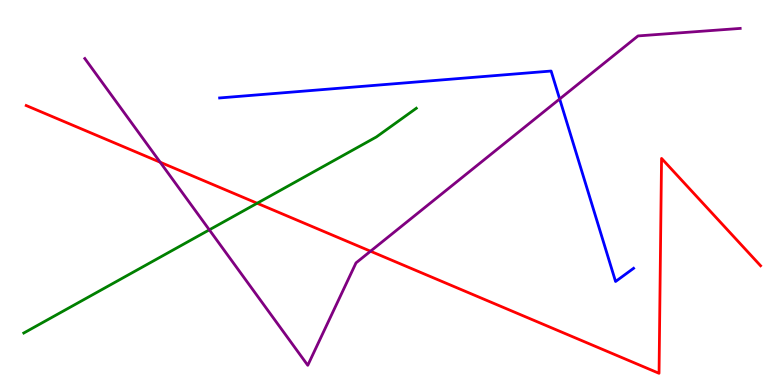[{'lines': ['blue', 'red'], 'intersections': []}, {'lines': ['green', 'red'], 'intersections': [{'x': 3.32, 'y': 4.72}]}, {'lines': ['purple', 'red'], 'intersections': [{'x': 2.07, 'y': 5.79}, {'x': 4.78, 'y': 3.47}]}, {'lines': ['blue', 'green'], 'intersections': []}, {'lines': ['blue', 'purple'], 'intersections': [{'x': 7.22, 'y': 7.43}]}, {'lines': ['green', 'purple'], 'intersections': [{'x': 2.7, 'y': 4.03}]}]